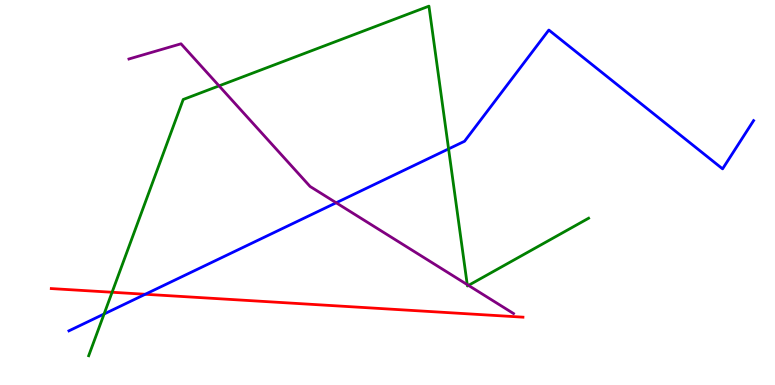[{'lines': ['blue', 'red'], 'intersections': [{'x': 1.87, 'y': 2.36}]}, {'lines': ['green', 'red'], 'intersections': [{'x': 1.45, 'y': 2.41}]}, {'lines': ['purple', 'red'], 'intersections': []}, {'lines': ['blue', 'green'], 'intersections': [{'x': 1.34, 'y': 1.84}, {'x': 5.79, 'y': 6.13}]}, {'lines': ['blue', 'purple'], 'intersections': [{'x': 4.34, 'y': 4.73}]}, {'lines': ['green', 'purple'], 'intersections': [{'x': 2.83, 'y': 7.77}, {'x': 6.03, 'y': 2.61}, {'x': 6.04, 'y': 2.59}]}]